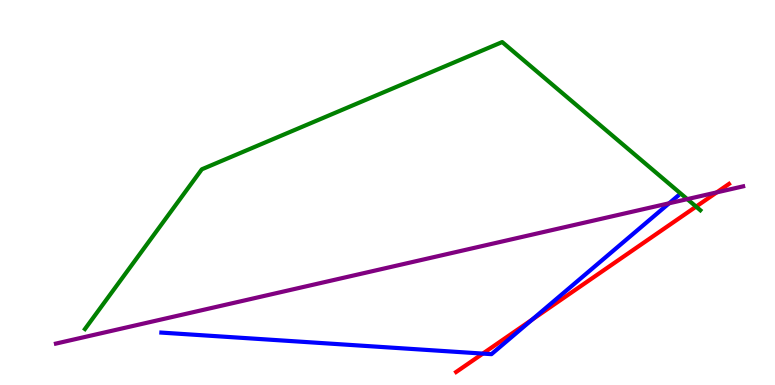[{'lines': ['blue', 'red'], 'intersections': [{'x': 6.23, 'y': 0.816}, {'x': 6.87, 'y': 1.7}]}, {'lines': ['green', 'red'], 'intersections': [{'x': 8.98, 'y': 4.63}]}, {'lines': ['purple', 'red'], 'intersections': [{'x': 9.25, 'y': 5.0}]}, {'lines': ['blue', 'green'], 'intersections': []}, {'lines': ['blue', 'purple'], 'intersections': [{'x': 8.63, 'y': 4.72}]}, {'lines': ['green', 'purple'], 'intersections': [{'x': 8.87, 'y': 4.83}]}]